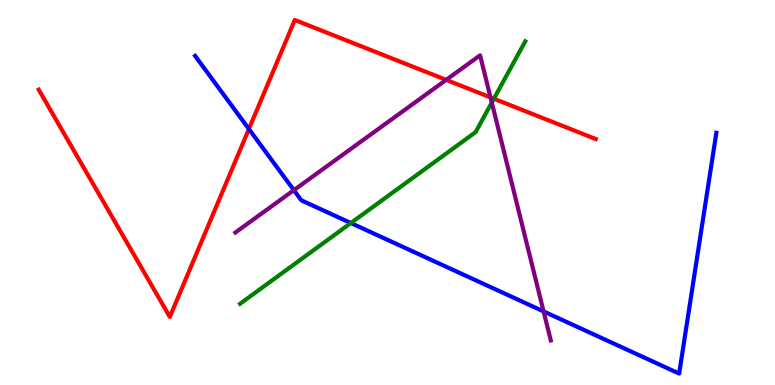[{'lines': ['blue', 'red'], 'intersections': [{'x': 3.21, 'y': 6.65}]}, {'lines': ['green', 'red'], 'intersections': [{'x': 6.37, 'y': 7.44}]}, {'lines': ['purple', 'red'], 'intersections': [{'x': 5.76, 'y': 7.93}, {'x': 6.33, 'y': 7.47}]}, {'lines': ['blue', 'green'], 'intersections': [{'x': 4.53, 'y': 4.21}]}, {'lines': ['blue', 'purple'], 'intersections': [{'x': 3.79, 'y': 5.06}, {'x': 7.01, 'y': 1.91}]}, {'lines': ['green', 'purple'], 'intersections': [{'x': 6.35, 'y': 7.34}]}]